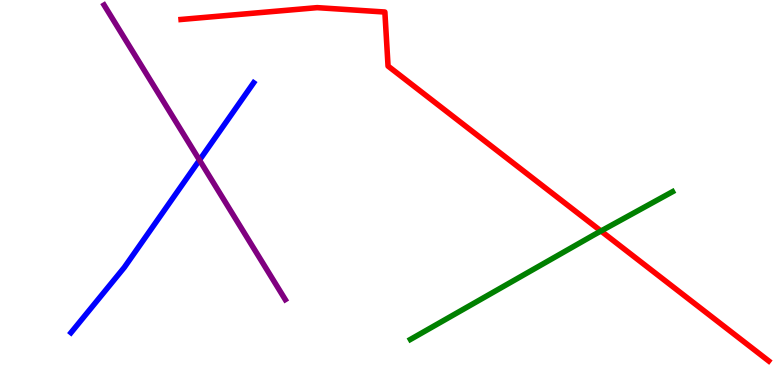[{'lines': ['blue', 'red'], 'intersections': []}, {'lines': ['green', 'red'], 'intersections': [{'x': 7.75, 'y': 4.0}]}, {'lines': ['purple', 'red'], 'intersections': []}, {'lines': ['blue', 'green'], 'intersections': []}, {'lines': ['blue', 'purple'], 'intersections': [{'x': 2.57, 'y': 5.84}]}, {'lines': ['green', 'purple'], 'intersections': []}]